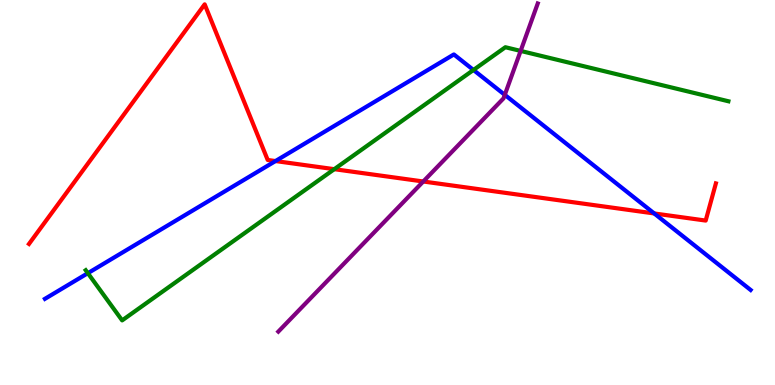[{'lines': ['blue', 'red'], 'intersections': [{'x': 3.55, 'y': 5.82}, {'x': 8.44, 'y': 4.46}]}, {'lines': ['green', 'red'], 'intersections': [{'x': 4.31, 'y': 5.61}]}, {'lines': ['purple', 'red'], 'intersections': [{'x': 5.46, 'y': 5.29}]}, {'lines': ['blue', 'green'], 'intersections': [{'x': 1.13, 'y': 2.9}, {'x': 6.11, 'y': 8.18}]}, {'lines': ['blue', 'purple'], 'intersections': [{'x': 6.51, 'y': 7.54}]}, {'lines': ['green', 'purple'], 'intersections': [{'x': 6.72, 'y': 8.68}]}]